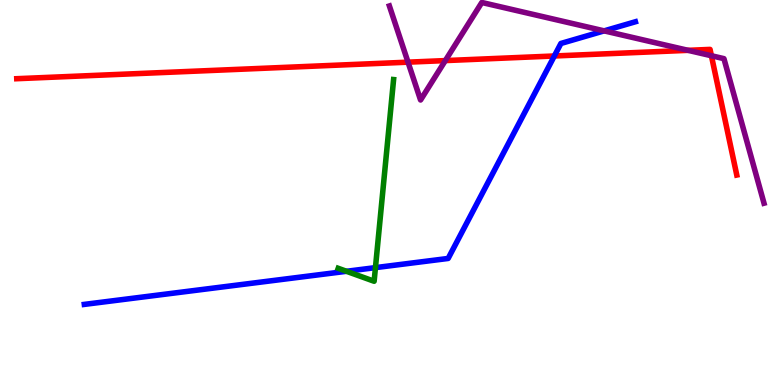[{'lines': ['blue', 'red'], 'intersections': [{'x': 7.15, 'y': 8.55}]}, {'lines': ['green', 'red'], 'intersections': []}, {'lines': ['purple', 'red'], 'intersections': [{'x': 5.26, 'y': 8.39}, {'x': 5.75, 'y': 8.43}, {'x': 8.88, 'y': 8.69}, {'x': 9.18, 'y': 8.55}]}, {'lines': ['blue', 'green'], 'intersections': [{'x': 4.47, 'y': 2.95}, {'x': 4.84, 'y': 3.05}]}, {'lines': ['blue', 'purple'], 'intersections': [{'x': 7.8, 'y': 9.2}]}, {'lines': ['green', 'purple'], 'intersections': []}]